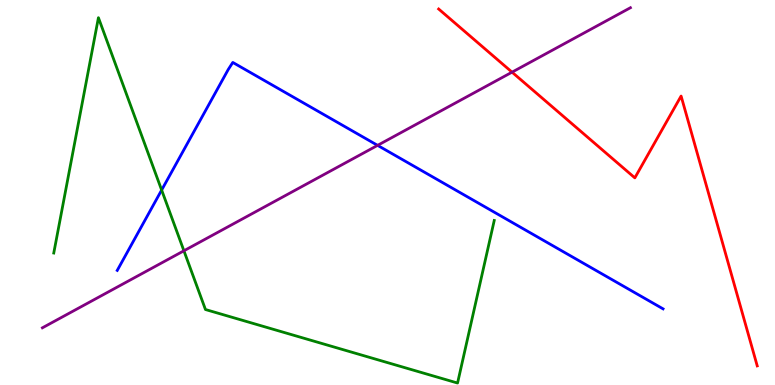[{'lines': ['blue', 'red'], 'intersections': []}, {'lines': ['green', 'red'], 'intersections': []}, {'lines': ['purple', 'red'], 'intersections': [{'x': 6.61, 'y': 8.13}]}, {'lines': ['blue', 'green'], 'intersections': [{'x': 2.09, 'y': 5.06}]}, {'lines': ['blue', 'purple'], 'intersections': [{'x': 4.87, 'y': 6.22}]}, {'lines': ['green', 'purple'], 'intersections': [{'x': 2.37, 'y': 3.49}]}]